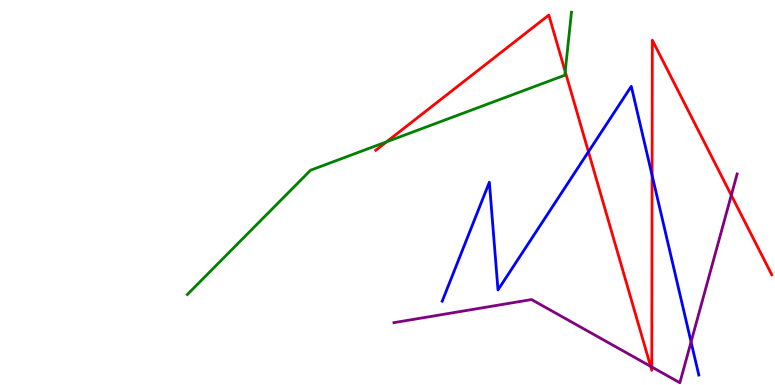[{'lines': ['blue', 'red'], 'intersections': [{'x': 7.59, 'y': 6.06}, {'x': 8.41, 'y': 5.44}]}, {'lines': ['green', 'red'], 'intersections': [{'x': 4.99, 'y': 6.32}, {'x': 7.29, 'y': 8.14}]}, {'lines': ['purple', 'red'], 'intersections': [{'x': 8.4, 'y': 0.485}, {'x': 8.41, 'y': 0.468}, {'x': 9.44, 'y': 4.93}]}, {'lines': ['blue', 'green'], 'intersections': []}, {'lines': ['blue', 'purple'], 'intersections': [{'x': 8.92, 'y': 1.12}]}, {'lines': ['green', 'purple'], 'intersections': []}]